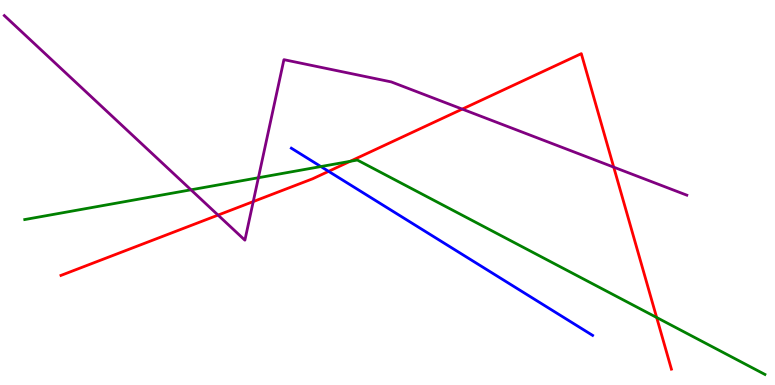[{'lines': ['blue', 'red'], 'intersections': [{'x': 4.24, 'y': 5.55}]}, {'lines': ['green', 'red'], 'intersections': [{'x': 4.52, 'y': 5.81}, {'x': 8.47, 'y': 1.75}]}, {'lines': ['purple', 'red'], 'intersections': [{'x': 2.81, 'y': 4.41}, {'x': 3.27, 'y': 4.76}, {'x': 5.96, 'y': 7.17}, {'x': 7.92, 'y': 5.66}]}, {'lines': ['blue', 'green'], 'intersections': [{'x': 4.14, 'y': 5.67}]}, {'lines': ['blue', 'purple'], 'intersections': []}, {'lines': ['green', 'purple'], 'intersections': [{'x': 2.46, 'y': 5.07}, {'x': 3.33, 'y': 5.38}]}]